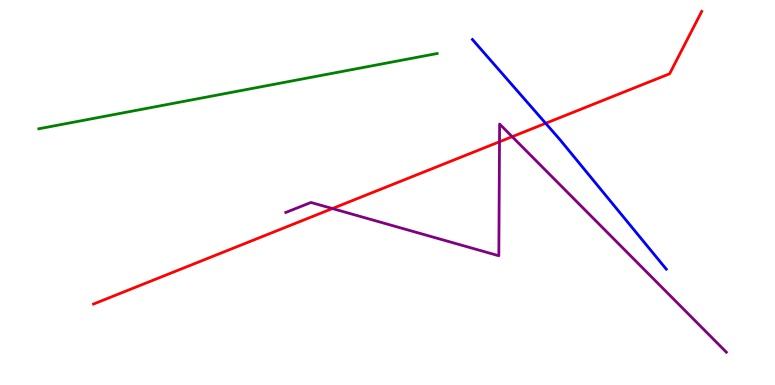[{'lines': ['blue', 'red'], 'intersections': [{'x': 7.04, 'y': 6.8}]}, {'lines': ['green', 'red'], 'intersections': []}, {'lines': ['purple', 'red'], 'intersections': [{'x': 4.29, 'y': 4.58}, {'x': 6.45, 'y': 6.32}, {'x': 6.61, 'y': 6.45}]}, {'lines': ['blue', 'green'], 'intersections': []}, {'lines': ['blue', 'purple'], 'intersections': []}, {'lines': ['green', 'purple'], 'intersections': []}]